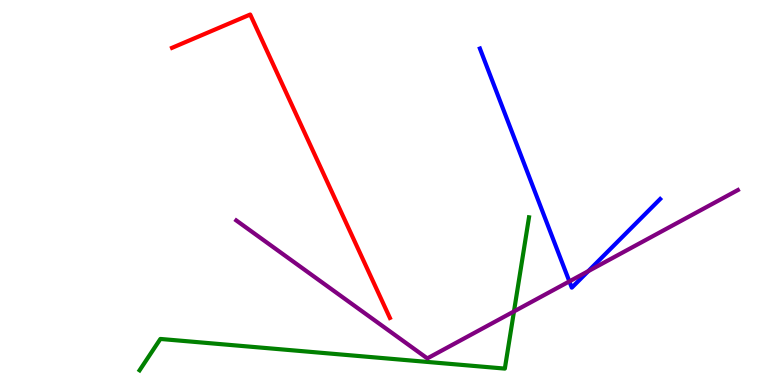[{'lines': ['blue', 'red'], 'intersections': []}, {'lines': ['green', 'red'], 'intersections': []}, {'lines': ['purple', 'red'], 'intersections': []}, {'lines': ['blue', 'green'], 'intersections': []}, {'lines': ['blue', 'purple'], 'intersections': [{'x': 7.35, 'y': 2.69}, {'x': 7.59, 'y': 2.96}]}, {'lines': ['green', 'purple'], 'intersections': [{'x': 6.63, 'y': 1.91}]}]